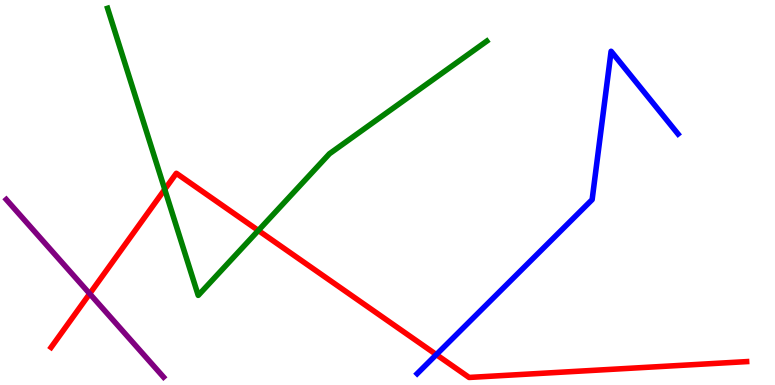[{'lines': ['blue', 'red'], 'intersections': [{'x': 5.63, 'y': 0.789}]}, {'lines': ['green', 'red'], 'intersections': [{'x': 2.13, 'y': 5.08}, {'x': 3.33, 'y': 4.01}]}, {'lines': ['purple', 'red'], 'intersections': [{'x': 1.16, 'y': 2.37}]}, {'lines': ['blue', 'green'], 'intersections': []}, {'lines': ['blue', 'purple'], 'intersections': []}, {'lines': ['green', 'purple'], 'intersections': []}]